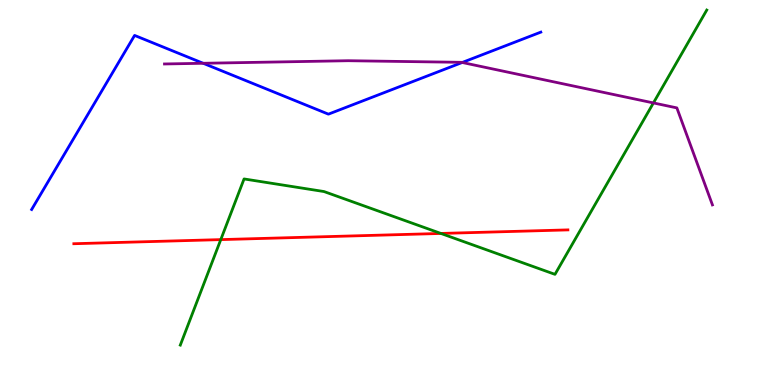[{'lines': ['blue', 'red'], 'intersections': []}, {'lines': ['green', 'red'], 'intersections': [{'x': 2.85, 'y': 3.78}, {'x': 5.69, 'y': 3.94}]}, {'lines': ['purple', 'red'], 'intersections': []}, {'lines': ['blue', 'green'], 'intersections': []}, {'lines': ['blue', 'purple'], 'intersections': [{'x': 2.62, 'y': 8.36}, {'x': 5.96, 'y': 8.38}]}, {'lines': ['green', 'purple'], 'intersections': [{'x': 8.43, 'y': 7.33}]}]